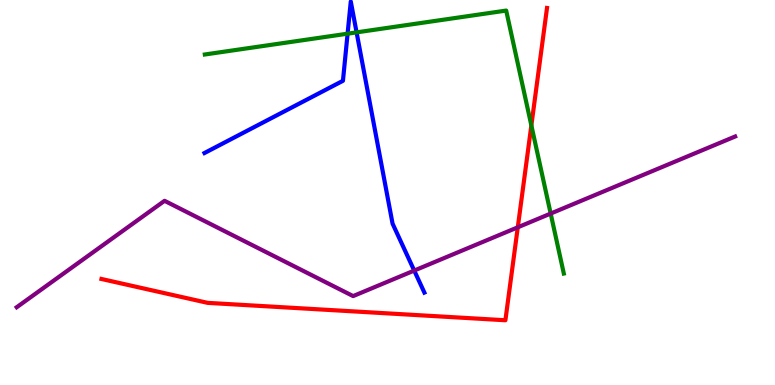[{'lines': ['blue', 'red'], 'intersections': []}, {'lines': ['green', 'red'], 'intersections': [{'x': 6.86, 'y': 6.74}]}, {'lines': ['purple', 'red'], 'intersections': [{'x': 6.68, 'y': 4.1}]}, {'lines': ['blue', 'green'], 'intersections': [{'x': 4.49, 'y': 9.13}, {'x': 4.6, 'y': 9.16}]}, {'lines': ['blue', 'purple'], 'intersections': [{'x': 5.34, 'y': 2.97}]}, {'lines': ['green', 'purple'], 'intersections': [{'x': 7.11, 'y': 4.45}]}]